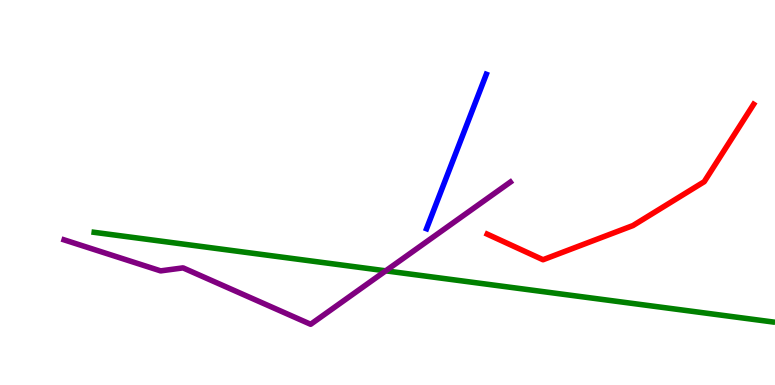[{'lines': ['blue', 'red'], 'intersections': []}, {'lines': ['green', 'red'], 'intersections': []}, {'lines': ['purple', 'red'], 'intersections': []}, {'lines': ['blue', 'green'], 'intersections': []}, {'lines': ['blue', 'purple'], 'intersections': []}, {'lines': ['green', 'purple'], 'intersections': [{'x': 4.98, 'y': 2.97}]}]